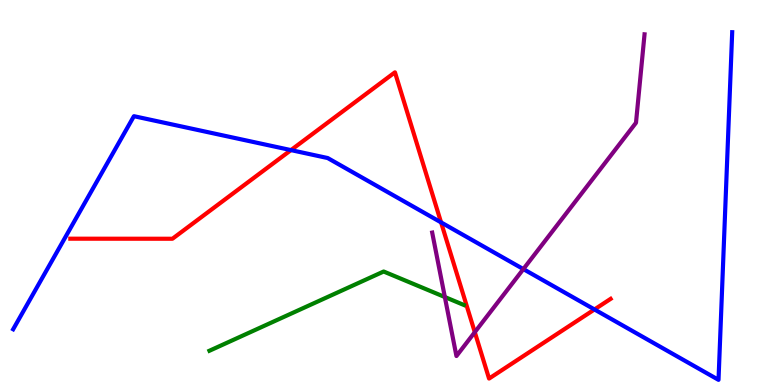[{'lines': ['blue', 'red'], 'intersections': [{'x': 3.75, 'y': 6.1}, {'x': 5.69, 'y': 4.22}, {'x': 7.67, 'y': 1.96}]}, {'lines': ['green', 'red'], 'intersections': []}, {'lines': ['purple', 'red'], 'intersections': [{'x': 6.13, 'y': 1.37}]}, {'lines': ['blue', 'green'], 'intersections': []}, {'lines': ['blue', 'purple'], 'intersections': [{'x': 6.75, 'y': 3.01}]}, {'lines': ['green', 'purple'], 'intersections': [{'x': 5.74, 'y': 2.28}]}]